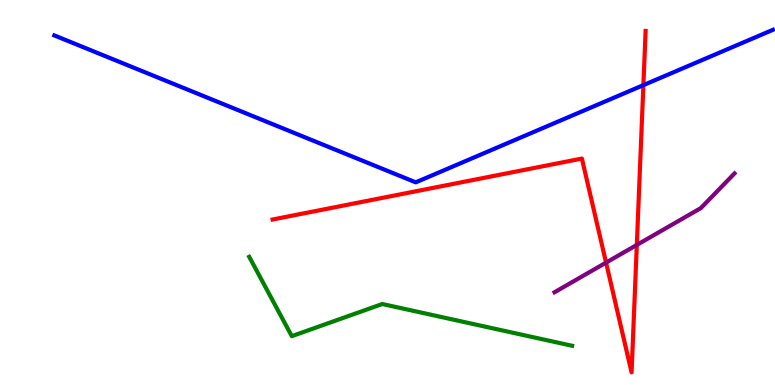[{'lines': ['blue', 'red'], 'intersections': [{'x': 8.3, 'y': 7.79}]}, {'lines': ['green', 'red'], 'intersections': []}, {'lines': ['purple', 'red'], 'intersections': [{'x': 7.82, 'y': 3.18}, {'x': 8.22, 'y': 3.64}]}, {'lines': ['blue', 'green'], 'intersections': []}, {'lines': ['blue', 'purple'], 'intersections': []}, {'lines': ['green', 'purple'], 'intersections': []}]